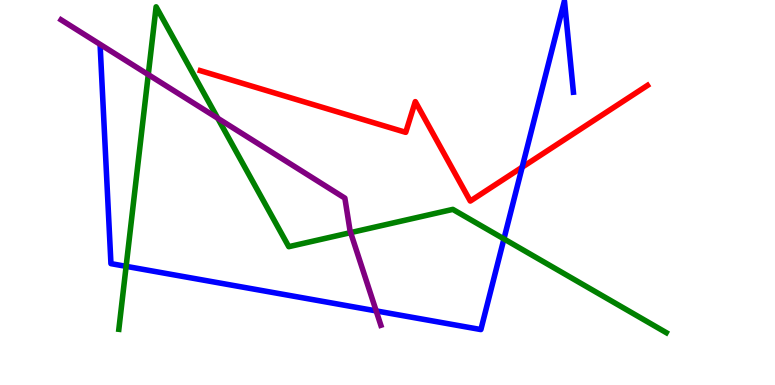[{'lines': ['blue', 'red'], 'intersections': [{'x': 6.74, 'y': 5.66}]}, {'lines': ['green', 'red'], 'intersections': []}, {'lines': ['purple', 'red'], 'intersections': []}, {'lines': ['blue', 'green'], 'intersections': [{'x': 1.63, 'y': 3.08}, {'x': 6.5, 'y': 3.79}]}, {'lines': ['blue', 'purple'], 'intersections': [{'x': 4.85, 'y': 1.92}]}, {'lines': ['green', 'purple'], 'intersections': [{'x': 1.91, 'y': 8.06}, {'x': 2.81, 'y': 6.93}, {'x': 4.52, 'y': 3.96}]}]